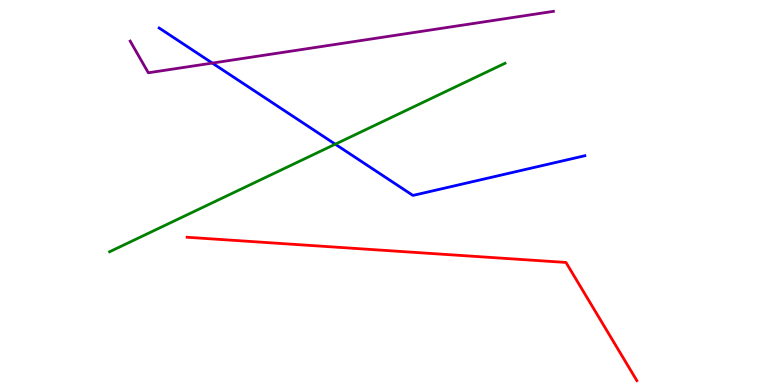[{'lines': ['blue', 'red'], 'intersections': []}, {'lines': ['green', 'red'], 'intersections': []}, {'lines': ['purple', 'red'], 'intersections': []}, {'lines': ['blue', 'green'], 'intersections': [{'x': 4.33, 'y': 6.25}]}, {'lines': ['blue', 'purple'], 'intersections': [{'x': 2.74, 'y': 8.36}]}, {'lines': ['green', 'purple'], 'intersections': []}]